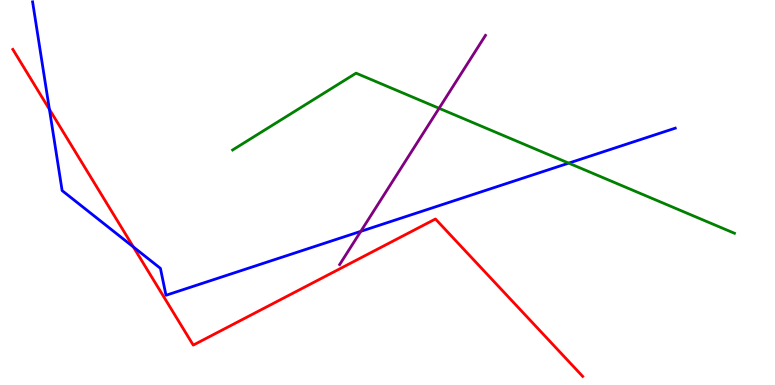[{'lines': ['blue', 'red'], 'intersections': [{'x': 0.638, 'y': 7.16}, {'x': 1.72, 'y': 3.59}]}, {'lines': ['green', 'red'], 'intersections': []}, {'lines': ['purple', 'red'], 'intersections': []}, {'lines': ['blue', 'green'], 'intersections': [{'x': 7.34, 'y': 5.76}]}, {'lines': ['blue', 'purple'], 'intersections': [{'x': 4.66, 'y': 3.99}]}, {'lines': ['green', 'purple'], 'intersections': [{'x': 5.67, 'y': 7.19}]}]